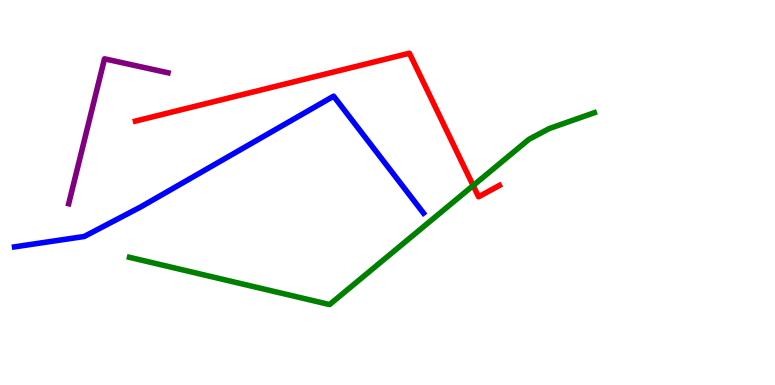[{'lines': ['blue', 'red'], 'intersections': []}, {'lines': ['green', 'red'], 'intersections': [{'x': 6.11, 'y': 5.18}]}, {'lines': ['purple', 'red'], 'intersections': []}, {'lines': ['blue', 'green'], 'intersections': []}, {'lines': ['blue', 'purple'], 'intersections': []}, {'lines': ['green', 'purple'], 'intersections': []}]